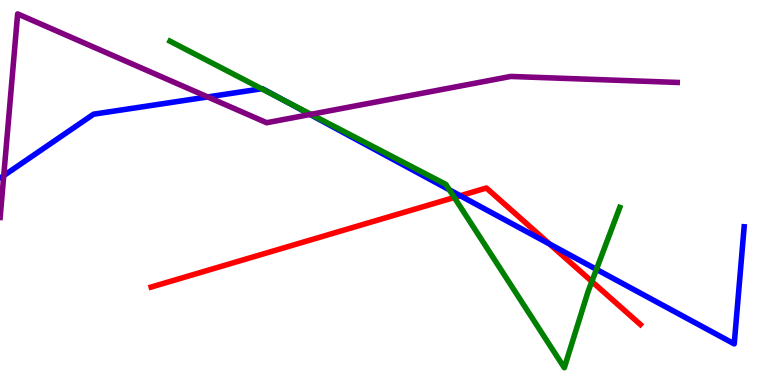[{'lines': ['blue', 'red'], 'intersections': [{'x': 5.94, 'y': 4.92}, {'x': 7.09, 'y': 3.66}]}, {'lines': ['green', 'red'], 'intersections': [{'x': 5.86, 'y': 4.87}, {'x': 7.64, 'y': 2.69}]}, {'lines': ['purple', 'red'], 'intersections': []}, {'lines': ['blue', 'green'], 'intersections': [{'x': 3.38, 'y': 7.69}, {'x': 3.64, 'y': 7.42}, {'x': 5.8, 'y': 5.07}, {'x': 7.7, 'y': 3.0}]}, {'lines': ['blue', 'purple'], 'intersections': [{'x': 0.0483, 'y': 5.44}, {'x': 2.68, 'y': 7.48}, {'x': 4.0, 'y': 7.03}]}, {'lines': ['green', 'purple'], 'intersections': [{'x': 4.01, 'y': 7.03}]}]